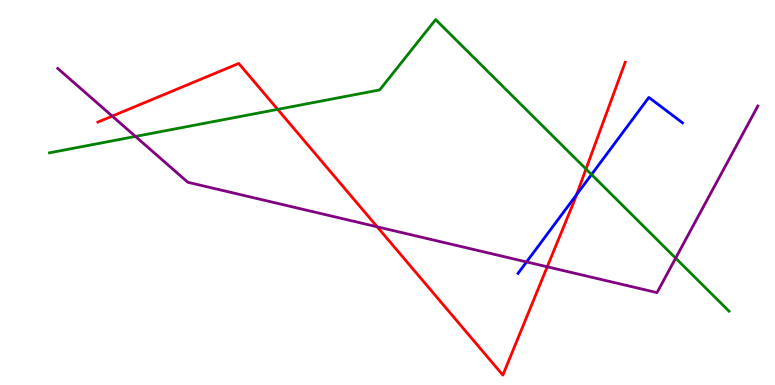[{'lines': ['blue', 'red'], 'intersections': [{'x': 7.44, 'y': 4.94}]}, {'lines': ['green', 'red'], 'intersections': [{'x': 3.58, 'y': 7.16}, {'x': 7.56, 'y': 5.61}]}, {'lines': ['purple', 'red'], 'intersections': [{'x': 1.45, 'y': 6.98}, {'x': 4.87, 'y': 4.11}, {'x': 7.06, 'y': 3.07}]}, {'lines': ['blue', 'green'], 'intersections': [{'x': 7.63, 'y': 5.47}]}, {'lines': ['blue', 'purple'], 'intersections': [{'x': 6.79, 'y': 3.2}]}, {'lines': ['green', 'purple'], 'intersections': [{'x': 1.75, 'y': 6.46}, {'x': 8.72, 'y': 3.3}]}]